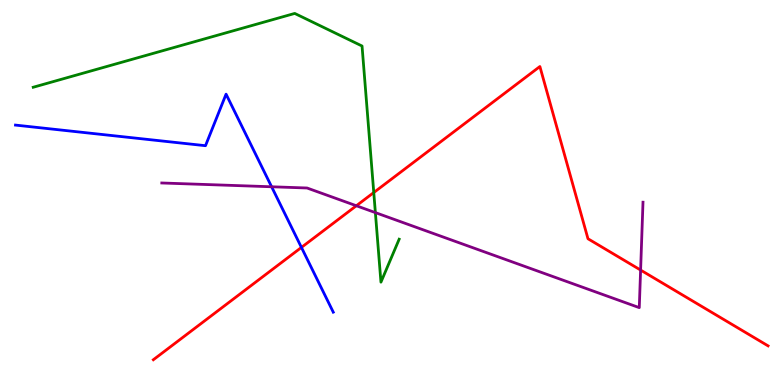[{'lines': ['blue', 'red'], 'intersections': [{'x': 3.89, 'y': 3.57}]}, {'lines': ['green', 'red'], 'intersections': [{'x': 4.82, 'y': 5.0}]}, {'lines': ['purple', 'red'], 'intersections': [{'x': 4.6, 'y': 4.66}, {'x': 8.27, 'y': 2.99}]}, {'lines': ['blue', 'green'], 'intersections': []}, {'lines': ['blue', 'purple'], 'intersections': [{'x': 3.5, 'y': 5.15}]}, {'lines': ['green', 'purple'], 'intersections': [{'x': 4.84, 'y': 4.48}]}]